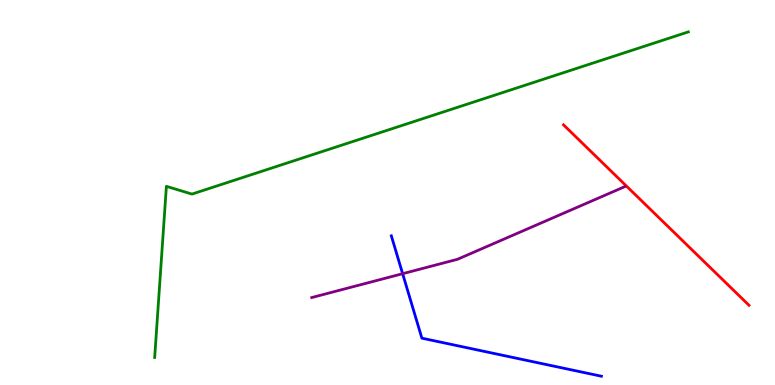[{'lines': ['blue', 'red'], 'intersections': []}, {'lines': ['green', 'red'], 'intersections': []}, {'lines': ['purple', 'red'], 'intersections': []}, {'lines': ['blue', 'green'], 'intersections': []}, {'lines': ['blue', 'purple'], 'intersections': [{'x': 5.2, 'y': 2.89}]}, {'lines': ['green', 'purple'], 'intersections': []}]